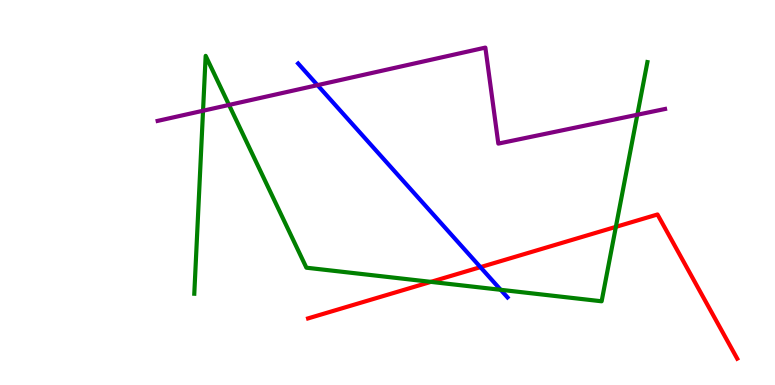[{'lines': ['blue', 'red'], 'intersections': [{'x': 6.2, 'y': 3.06}]}, {'lines': ['green', 'red'], 'intersections': [{'x': 5.56, 'y': 2.68}, {'x': 7.95, 'y': 4.11}]}, {'lines': ['purple', 'red'], 'intersections': []}, {'lines': ['blue', 'green'], 'intersections': [{'x': 6.46, 'y': 2.47}]}, {'lines': ['blue', 'purple'], 'intersections': [{'x': 4.1, 'y': 7.79}]}, {'lines': ['green', 'purple'], 'intersections': [{'x': 2.62, 'y': 7.12}, {'x': 2.95, 'y': 7.27}, {'x': 8.22, 'y': 7.02}]}]